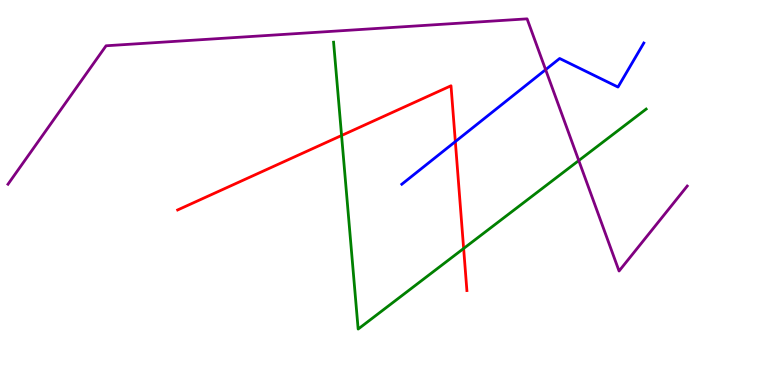[{'lines': ['blue', 'red'], 'intersections': [{'x': 5.88, 'y': 6.32}]}, {'lines': ['green', 'red'], 'intersections': [{'x': 4.41, 'y': 6.48}, {'x': 5.98, 'y': 3.55}]}, {'lines': ['purple', 'red'], 'intersections': []}, {'lines': ['blue', 'green'], 'intersections': []}, {'lines': ['blue', 'purple'], 'intersections': [{'x': 7.04, 'y': 8.19}]}, {'lines': ['green', 'purple'], 'intersections': [{'x': 7.47, 'y': 5.83}]}]